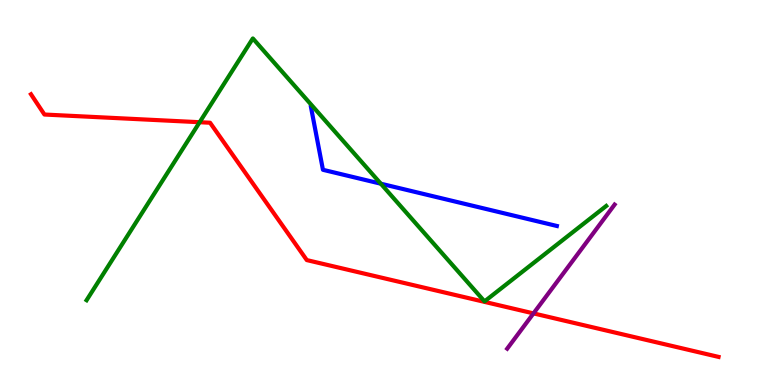[{'lines': ['blue', 'red'], 'intersections': []}, {'lines': ['green', 'red'], 'intersections': [{'x': 2.58, 'y': 6.83}]}, {'lines': ['purple', 'red'], 'intersections': [{'x': 6.88, 'y': 1.86}]}, {'lines': ['blue', 'green'], 'intersections': [{'x': 4.91, 'y': 5.23}]}, {'lines': ['blue', 'purple'], 'intersections': []}, {'lines': ['green', 'purple'], 'intersections': []}]